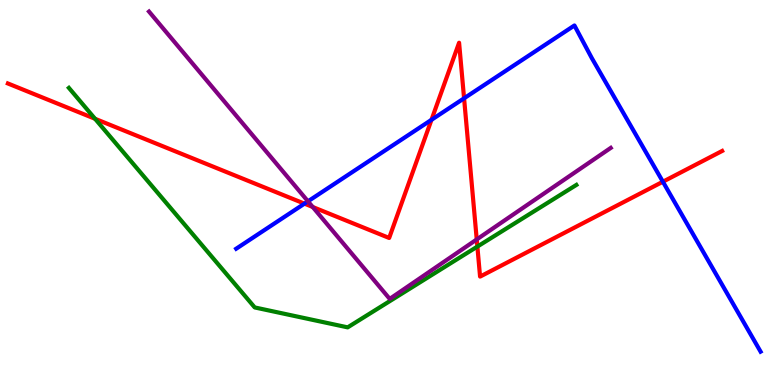[{'lines': ['blue', 'red'], 'intersections': [{'x': 3.93, 'y': 4.71}, {'x': 5.57, 'y': 6.89}, {'x': 5.99, 'y': 7.45}, {'x': 8.55, 'y': 5.28}]}, {'lines': ['green', 'red'], 'intersections': [{'x': 1.23, 'y': 6.91}, {'x': 6.16, 'y': 3.6}]}, {'lines': ['purple', 'red'], 'intersections': [{'x': 4.04, 'y': 4.62}, {'x': 6.15, 'y': 3.78}]}, {'lines': ['blue', 'green'], 'intersections': []}, {'lines': ['blue', 'purple'], 'intersections': [{'x': 3.97, 'y': 4.77}]}, {'lines': ['green', 'purple'], 'intersections': []}]